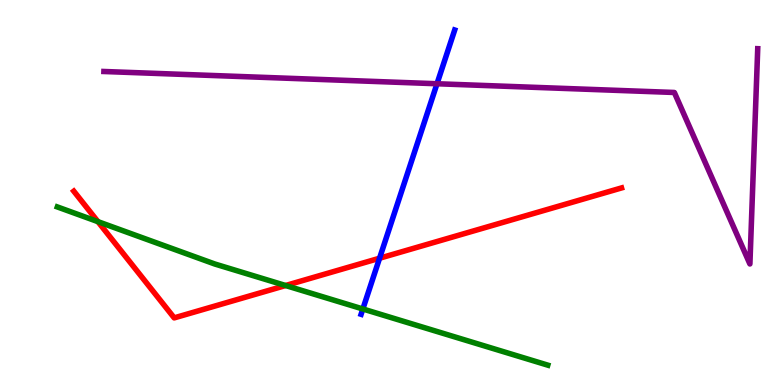[{'lines': ['blue', 'red'], 'intersections': [{'x': 4.9, 'y': 3.29}]}, {'lines': ['green', 'red'], 'intersections': [{'x': 1.26, 'y': 4.24}, {'x': 3.69, 'y': 2.58}]}, {'lines': ['purple', 'red'], 'intersections': []}, {'lines': ['blue', 'green'], 'intersections': [{'x': 4.68, 'y': 1.97}]}, {'lines': ['blue', 'purple'], 'intersections': [{'x': 5.64, 'y': 7.82}]}, {'lines': ['green', 'purple'], 'intersections': []}]